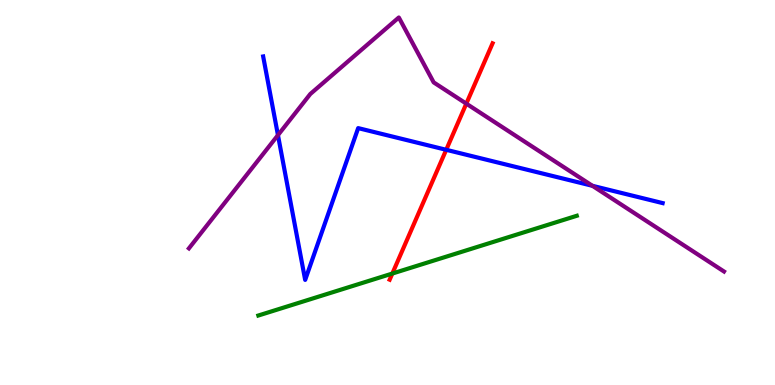[{'lines': ['blue', 'red'], 'intersections': [{'x': 5.76, 'y': 6.11}]}, {'lines': ['green', 'red'], 'intersections': [{'x': 5.06, 'y': 2.89}]}, {'lines': ['purple', 'red'], 'intersections': [{'x': 6.02, 'y': 7.31}]}, {'lines': ['blue', 'green'], 'intersections': []}, {'lines': ['blue', 'purple'], 'intersections': [{'x': 3.59, 'y': 6.49}, {'x': 7.64, 'y': 5.17}]}, {'lines': ['green', 'purple'], 'intersections': []}]